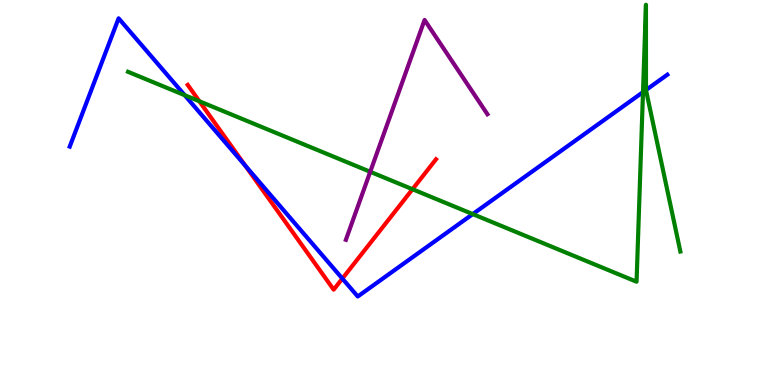[{'lines': ['blue', 'red'], 'intersections': [{'x': 3.16, 'y': 5.7}, {'x': 4.42, 'y': 2.76}]}, {'lines': ['green', 'red'], 'intersections': [{'x': 2.57, 'y': 7.37}, {'x': 5.32, 'y': 5.08}]}, {'lines': ['purple', 'red'], 'intersections': []}, {'lines': ['blue', 'green'], 'intersections': [{'x': 2.38, 'y': 7.53}, {'x': 6.1, 'y': 4.44}, {'x': 8.3, 'y': 7.61}, {'x': 8.34, 'y': 7.66}]}, {'lines': ['blue', 'purple'], 'intersections': []}, {'lines': ['green', 'purple'], 'intersections': [{'x': 4.78, 'y': 5.54}]}]